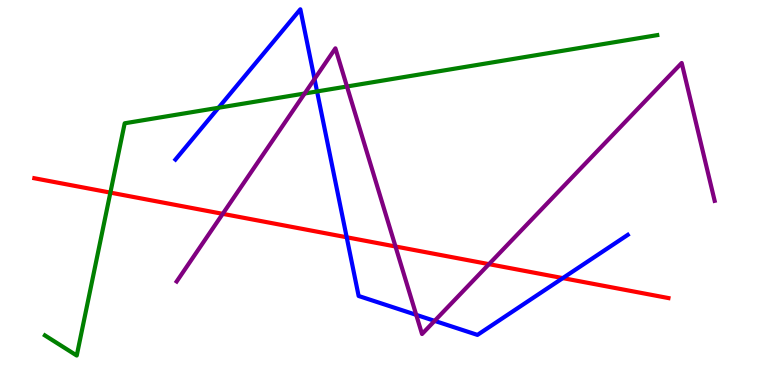[{'lines': ['blue', 'red'], 'intersections': [{'x': 4.47, 'y': 3.84}, {'x': 7.26, 'y': 2.78}]}, {'lines': ['green', 'red'], 'intersections': [{'x': 1.42, 'y': 5.0}]}, {'lines': ['purple', 'red'], 'intersections': [{'x': 2.87, 'y': 4.45}, {'x': 5.1, 'y': 3.6}, {'x': 6.31, 'y': 3.14}]}, {'lines': ['blue', 'green'], 'intersections': [{'x': 2.82, 'y': 7.2}, {'x': 4.09, 'y': 7.62}]}, {'lines': ['blue', 'purple'], 'intersections': [{'x': 4.06, 'y': 7.95}, {'x': 5.37, 'y': 1.82}, {'x': 5.61, 'y': 1.67}]}, {'lines': ['green', 'purple'], 'intersections': [{'x': 3.93, 'y': 7.57}, {'x': 4.48, 'y': 7.75}]}]